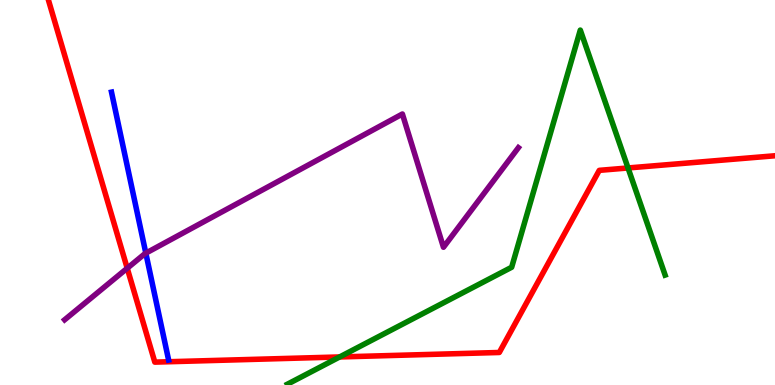[{'lines': ['blue', 'red'], 'intersections': []}, {'lines': ['green', 'red'], 'intersections': [{'x': 4.38, 'y': 0.729}, {'x': 8.1, 'y': 5.64}]}, {'lines': ['purple', 'red'], 'intersections': [{'x': 1.64, 'y': 3.03}]}, {'lines': ['blue', 'green'], 'intersections': []}, {'lines': ['blue', 'purple'], 'intersections': [{'x': 1.88, 'y': 3.42}]}, {'lines': ['green', 'purple'], 'intersections': []}]